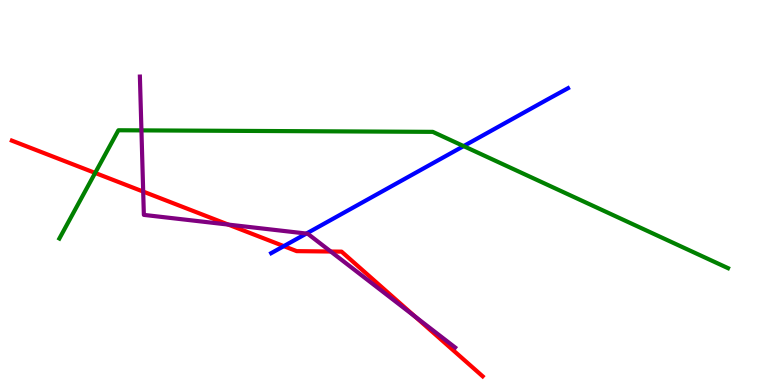[{'lines': ['blue', 'red'], 'intersections': [{'x': 3.66, 'y': 3.61}]}, {'lines': ['green', 'red'], 'intersections': [{'x': 1.23, 'y': 5.51}]}, {'lines': ['purple', 'red'], 'intersections': [{'x': 1.85, 'y': 5.02}, {'x': 2.95, 'y': 4.17}, {'x': 4.27, 'y': 3.47}, {'x': 5.35, 'y': 1.78}]}, {'lines': ['blue', 'green'], 'intersections': [{'x': 5.98, 'y': 6.21}]}, {'lines': ['blue', 'purple'], 'intersections': [{'x': 3.95, 'y': 3.93}]}, {'lines': ['green', 'purple'], 'intersections': [{'x': 1.82, 'y': 6.61}]}]